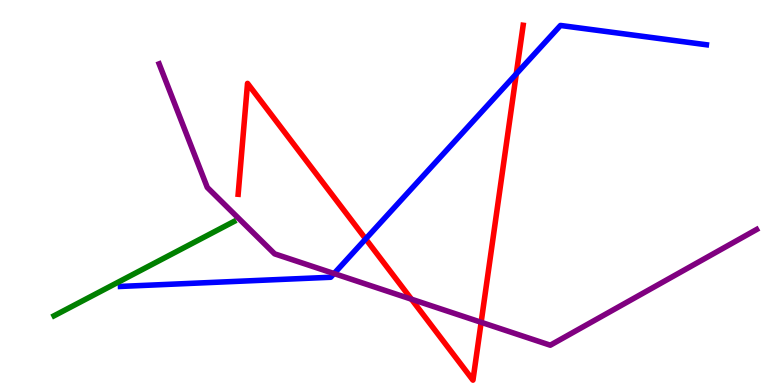[{'lines': ['blue', 'red'], 'intersections': [{'x': 4.72, 'y': 3.79}, {'x': 6.66, 'y': 8.08}]}, {'lines': ['green', 'red'], 'intersections': []}, {'lines': ['purple', 'red'], 'intersections': [{'x': 5.31, 'y': 2.23}, {'x': 6.21, 'y': 1.63}]}, {'lines': ['blue', 'green'], 'intersections': []}, {'lines': ['blue', 'purple'], 'intersections': [{'x': 4.31, 'y': 2.89}]}, {'lines': ['green', 'purple'], 'intersections': []}]